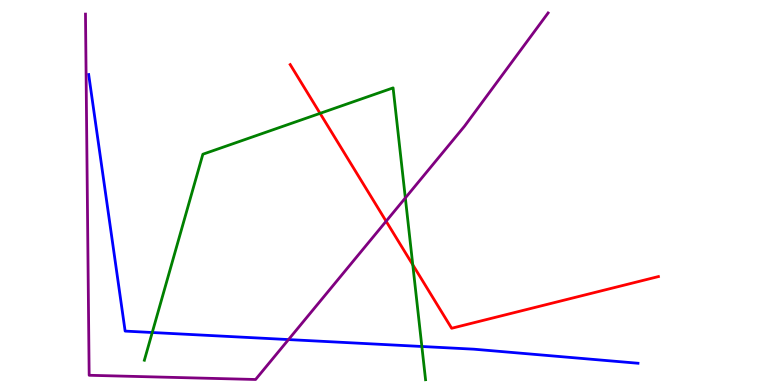[{'lines': ['blue', 'red'], 'intersections': []}, {'lines': ['green', 'red'], 'intersections': [{'x': 4.13, 'y': 7.06}, {'x': 5.33, 'y': 3.12}]}, {'lines': ['purple', 'red'], 'intersections': [{'x': 4.98, 'y': 4.25}]}, {'lines': ['blue', 'green'], 'intersections': [{'x': 1.96, 'y': 1.36}, {'x': 5.44, 'y': 1.0}]}, {'lines': ['blue', 'purple'], 'intersections': [{'x': 3.72, 'y': 1.18}]}, {'lines': ['green', 'purple'], 'intersections': [{'x': 5.23, 'y': 4.86}]}]